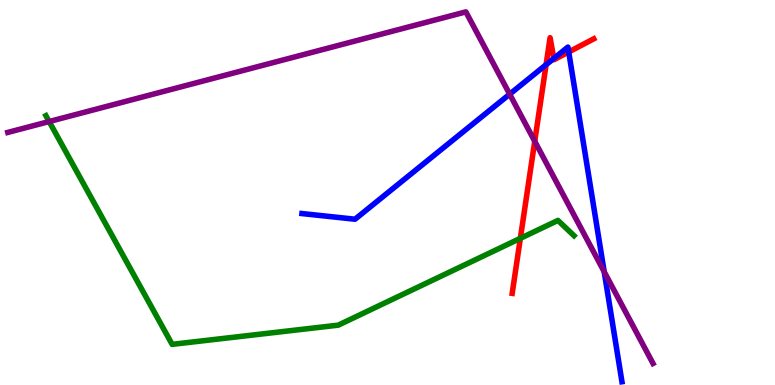[{'lines': ['blue', 'red'], 'intersections': [{'x': 7.05, 'y': 8.32}, {'x': 7.15, 'y': 8.48}, {'x': 7.34, 'y': 8.65}]}, {'lines': ['green', 'red'], 'intersections': [{'x': 6.71, 'y': 3.81}]}, {'lines': ['purple', 'red'], 'intersections': [{'x': 6.9, 'y': 6.33}]}, {'lines': ['blue', 'green'], 'intersections': []}, {'lines': ['blue', 'purple'], 'intersections': [{'x': 6.58, 'y': 7.55}, {'x': 7.8, 'y': 2.94}]}, {'lines': ['green', 'purple'], 'intersections': [{'x': 0.634, 'y': 6.84}]}]